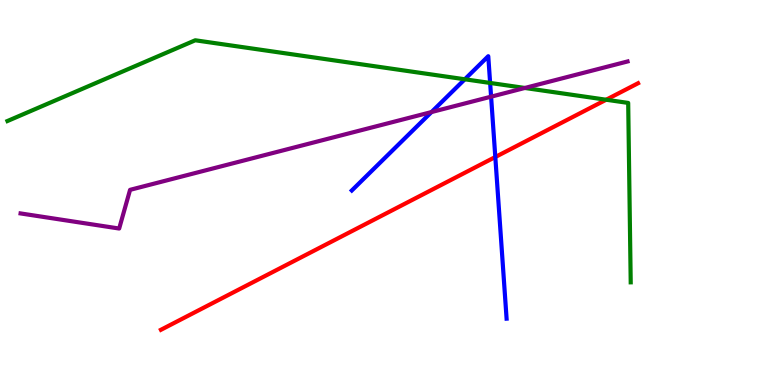[{'lines': ['blue', 'red'], 'intersections': [{'x': 6.39, 'y': 5.92}]}, {'lines': ['green', 'red'], 'intersections': [{'x': 7.82, 'y': 7.41}]}, {'lines': ['purple', 'red'], 'intersections': []}, {'lines': ['blue', 'green'], 'intersections': [{'x': 6.0, 'y': 7.94}, {'x': 6.32, 'y': 7.85}]}, {'lines': ['blue', 'purple'], 'intersections': [{'x': 5.57, 'y': 7.09}, {'x': 6.34, 'y': 7.49}]}, {'lines': ['green', 'purple'], 'intersections': [{'x': 6.77, 'y': 7.72}]}]